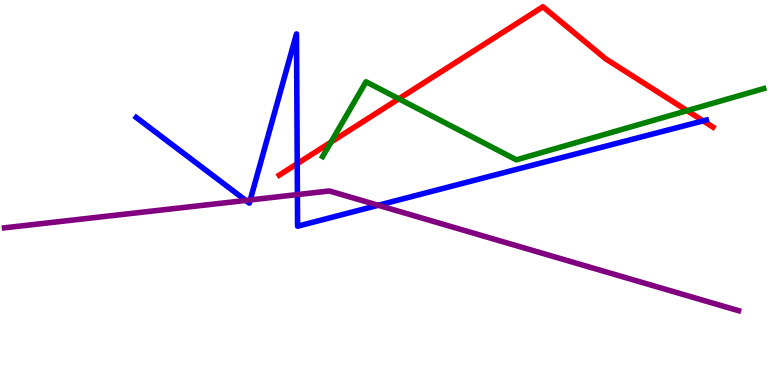[{'lines': ['blue', 'red'], 'intersections': [{'x': 3.84, 'y': 5.75}, {'x': 9.07, 'y': 6.86}]}, {'lines': ['green', 'red'], 'intersections': [{'x': 4.27, 'y': 6.31}, {'x': 5.15, 'y': 7.43}, {'x': 8.87, 'y': 7.13}]}, {'lines': ['purple', 'red'], 'intersections': []}, {'lines': ['blue', 'green'], 'intersections': []}, {'lines': ['blue', 'purple'], 'intersections': [{'x': 3.17, 'y': 4.79}, {'x': 3.23, 'y': 4.81}, {'x': 3.84, 'y': 4.95}, {'x': 4.88, 'y': 4.67}]}, {'lines': ['green', 'purple'], 'intersections': []}]